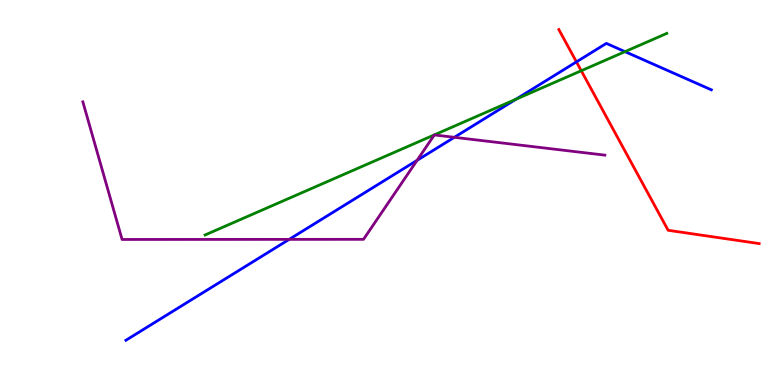[{'lines': ['blue', 'red'], 'intersections': [{'x': 7.44, 'y': 8.39}]}, {'lines': ['green', 'red'], 'intersections': [{'x': 7.5, 'y': 8.16}]}, {'lines': ['purple', 'red'], 'intersections': []}, {'lines': ['blue', 'green'], 'intersections': [{'x': 6.66, 'y': 7.42}, {'x': 8.06, 'y': 8.66}]}, {'lines': ['blue', 'purple'], 'intersections': [{'x': 3.73, 'y': 3.78}, {'x': 5.38, 'y': 5.84}, {'x': 5.86, 'y': 6.43}]}, {'lines': ['green', 'purple'], 'intersections': []}]